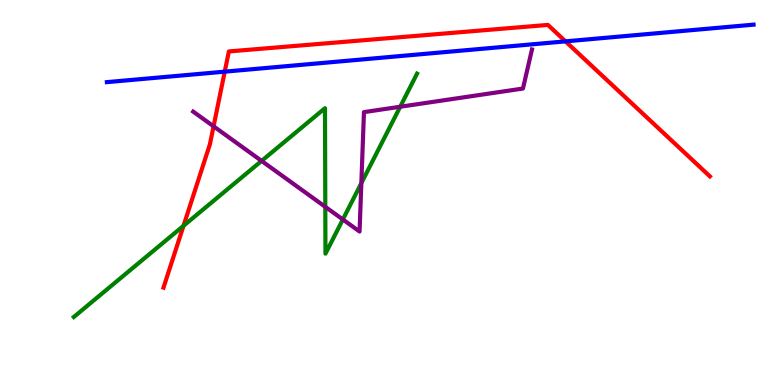[{'lines': ['blue', 'red'], 'intersections': [{'x': 2.9, 'y': 8.14}, {'x': 7.3, 'y': 8.93}]}, {'lines': ['green', 'red'], 'intersections': [{'x': 2.37, 'y': 4.14}]}, {'lines': ['purple', 'red'], 'intersections': [{'x': 2.76, 'y': 6.72}]}, {'lines': ['blue', 'green'], 'intersections': []}, {'lines': ['blue', 'purple'], 'intersections': []}, {'lines': ['green', 'purple'], 'intersections': [{'x': 3.38, 'y': 5.82}, {'x': 4.2, 'y': 4.63}, {'x': 4.42, 'y': 4.3}, {'x': 4.66, 'y': 5.24}, {'x': 5.16, 'y': 7.23}]}]